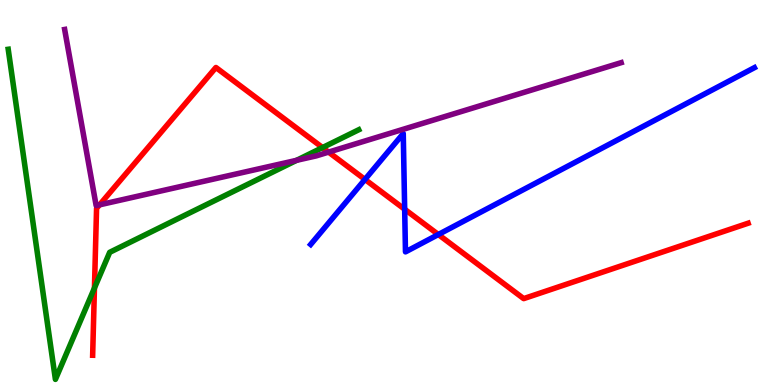[{'lines': ['blue', 'red'], 'intersections': [{'x': 4.71, 'y': 5.34}, {'x': 5.22, 'y': 4.56}, {'x': 5.66, 'y': 3.91}]}, {'lines': ['green', 'red'], 'intersections': [{'x': 1.22, 'y': 2.52}, {'x': 4.16, 'y': 6.17}]}, {'lines': ['purple', 'red'], 'intersections': [{'x': 1.28, 'y': 4.68}, {'x': 4.24, 'y': 6.05}]}, {'lines': ['blue', 'green'], 'intersections': []}, {'lines': ['blue', 'purple'], 'intersections': []}, {'lines': ['green', 'purple'], 'intersections': [{'x': 3.83, 'y': 5.84}]}]